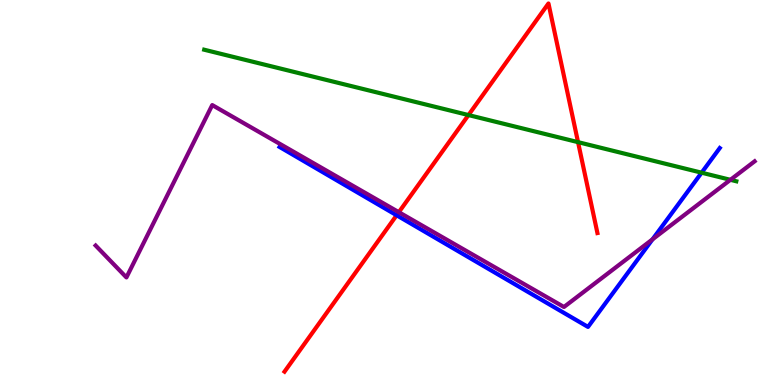[{'lines': ['blue', 'red'], 'intersections': [{'x': 5.12, 'y': 4.41}]}, {'lines': ['green', 'red'], 'intersections': [{'x': 6.04, 'y': 7.01}, {'x': 7.46, 'y': 6.31}]}, {'lines': ['purple', 'red'], 'intersections': [{'x': 5.15, 'y': 4.49}]}, {'lines': ['blue', 'green'], 'intersections': [{'x': 9.05, 'y': 5.51}]}, {'lines': ['blue', 'purple'], 'intersections': [{'x': 8.42, 'y': 3.78}]}, {'lines': ['green', 'purple'], 'intersections': [{'x': 9.42, 'y': 5.33}]}]